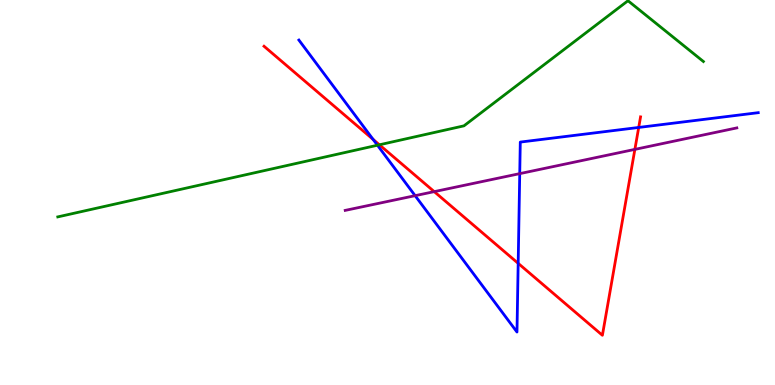[{'lines': ['blue', 'red'], 'intersections': [{'x': 4.81, 'y': 6.38}, {'x': 6.69, 'y': 3.16}, {'x': 8.24, 'y': 6.69}]}, {'lines': ['green', 'red'], 'intersections': [{'x': 4.9, 'y': 6.24}]}, {'lines': ['purple', 'red'], 'intersections': [{'x': 5.6, 'y': 5.02}, {'x': 8.19, 'y': 6.12}]}, {'lines': ['blue', 'green'], 'intersections': [{'x': 4.87, 'y': 6.23}]}, {'lines': ['blue', 'purple'], 'intersections': [{'x': 5.36, 'y': 4.92}, {'x': 6.71, 'y': 5.49}]}, {'lines': ['green', 'purple'], 'intersections': []}]